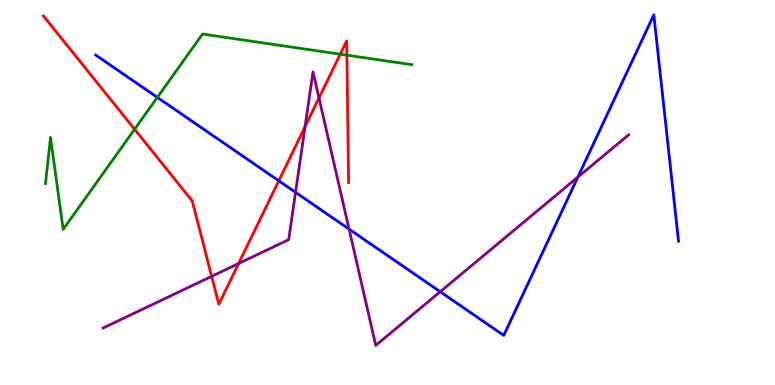[{'lines': ['blue', 'red'], 'intersections': [{'x': 3.6, 'y': 5.3}]}, {'lines': ['green', 'red'], 'intersections': [{'x': 1.74, 'y': 6.64}, {'x': 4.39, 'y': 8.59}, {'x': 4.48, 'y': 8.57}]}, {'lines': ['purple', 'red'], 'intersections': [{'x': 2.73, 'y': 2.82}, {'x': 3.08, 'y': 3.16}, {'x': 3.94, 'y': 6.71}, {'x': 4.12, 'y': 7.46}]}, {'lines': ['blue', 'green'], 'intersections': [{'x': 2.03, 'y': 7.47}]}, {'lines': ['blue', 'purple'], 'intersections': [{'x': 3.81, 'y': 5.0}, {'x': 4.5, 'y': 4.05}, {'x': 5.68, 'y': 2.42}, {'x': 7.46, 'y': 5.4}]}, {'lines': ['green', 'purple'], 'intersections': []}]